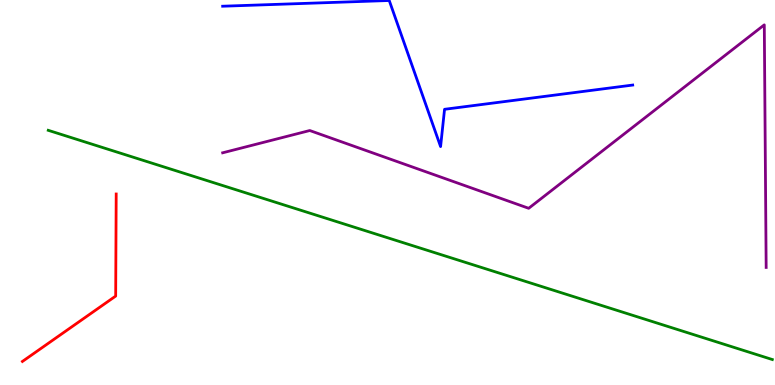[{'lines': ['blue', 'red'], 'intersections': []}, {'lines': ['green', 'red'], 'intersections': []}, {'lines': ['purple', 'red'], 'intersections': []}, {'lines': ['blue', 'green'], 'intersections': []}, {'lines': ['blue', 'purple'], 'intersections': []}, {'lines': ['green', 'purple'], 'intersections': []}]